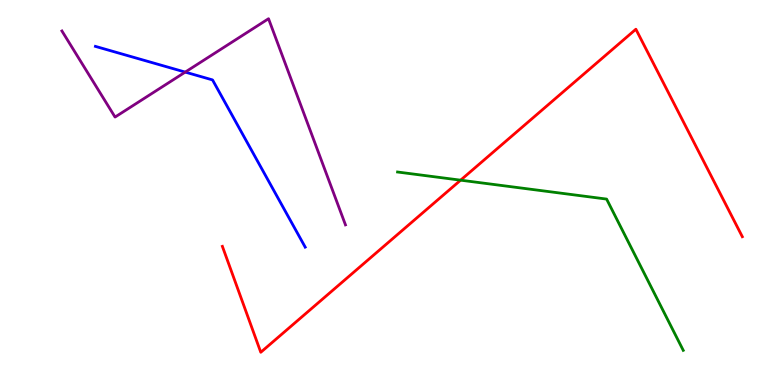[{'lines': ['blue', 'red'], 'intersections': []}, {'lines': ['green', 'red'], 'intersections': [{'x': 5.94, 'y': 5.32}]}, {'lines': ['purple', 'red'], 'intersections': []}, {'lines': ['blue', 'green'], 'intersections': []}, {'lines': ['blue', 'purple'], 'intersections': [{'x': 2.39, 'y': 8.13}]}, {'lines': ['green', 'purple'], 'intersections': []}]